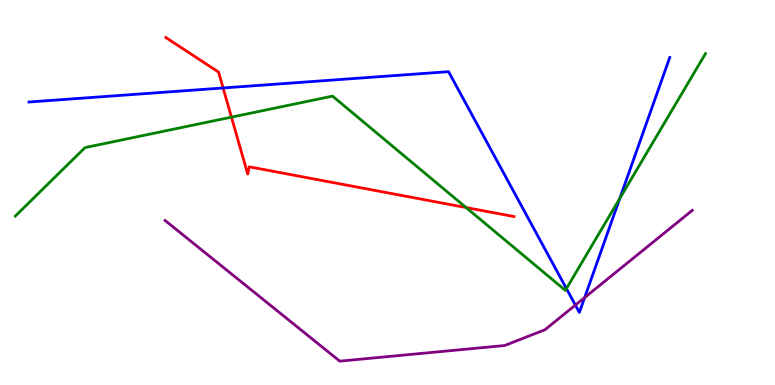[{'lines': ['blue', 'red'], 'intersections': [{'x': 2.88, 'y': 7.72}]}, {'lines': ['green', 'red'], 'intersections': [{'x': 2.99, 'y': 6.96}, {'x': 6.01, 'y': 4.61}]}, {'lines': ['purple', 'red'], 'intersections': []}, {'lines': ['blue', 'green'], 'intersections': [{'x': 7.31, 'y': 2.5}, {'x': 8.0, 'y': 4.85}]}, {'lines': ['blue', 'purple'], 'intersections': [{'x': 7.42, 'y': 2.08}, {'x': 7.54, 'y': 2.27}]}, {'lines': ['green', 'purple'], 'intersections': []}]